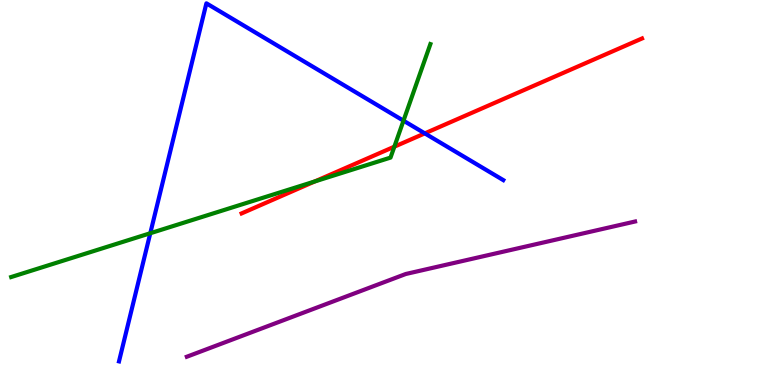[{'lines': ['blue', 'red'], 'intersections': [{'x': 5.48, 'y': 6.54}]}, {'lines': ['green', 'red'], 'intersections': [{'x': 4.06, 'y': 5.29}, {'x': 5.09, 'y': 6.19}]}, {'lines': ['purple', 'red'], 'intersections': []}, {'lines': ['blue', 'green'], 'intersections': [{'x': 1.94, 'y': 3.94}, {'x': 5.21, 'y': 6.87}]}, {'lines': ['blue', 'purple'], 'intersections': []}, {'lines': ['green', 'purple'], 'intersections': []}]